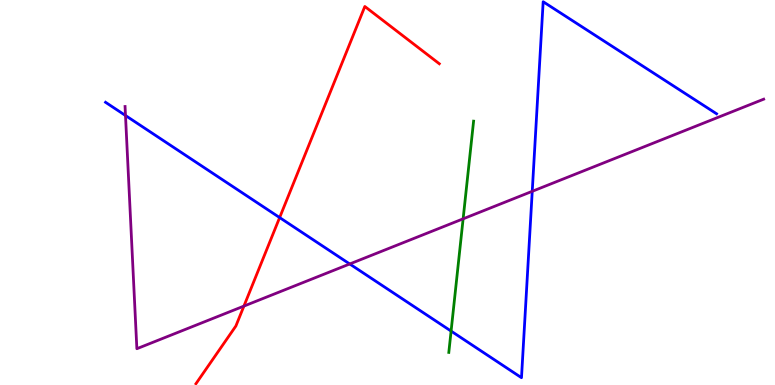[{'lines': ['blue', 'red'], 'intersections': [{'x': 3.61, 'y': 4.35}]}, {'lines': ['green', 'red'], 'intersections': []}, {'lines': ['purple', 'red'], 'intersections': [{'x': 3.15, 'y': 2.05}]}, {'lines': ['blue', 'green'], 'intersections': [{'x': 5.82, 'y': 1.4}]}, {'lines': ['blue', 'purple'], 'intersections': [{'x': 1.62, 'y': 7.0}, {'x': 4.51, 'y': 3.14}, {'x': 6.87, 'y': 5.03}]}, {'lines': ['green', 'purple'], 'intersections': [{'x': 5.98, 'y': 4.32}]}]